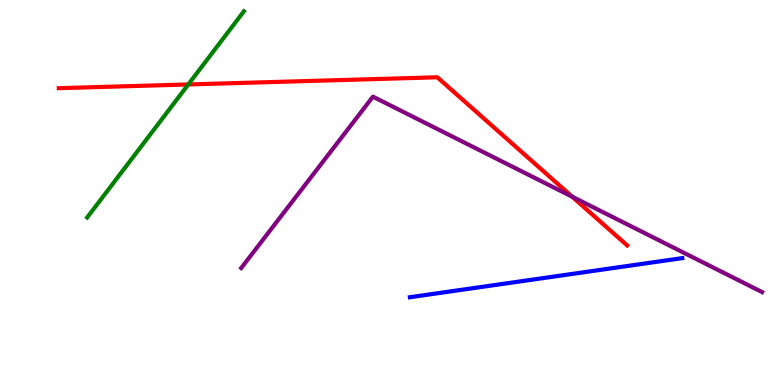[{'lines': ['blue', 'red'], 'intersections': []}, {'lines': ['green', 'red'], 'intersections': [{'x': 2.43, 'y': 7.81}]}, {'lines': ['purple', 'red'], 'intersections': [{'x': 7.38, 'y': 4.89}]}, {'lines': ['blue', 'green'], 'intersections': []}, {'lines': ['blue', 'purple'], 'intersections': []}, {'lines': ['green', 'purple'], 'intersections': []}]